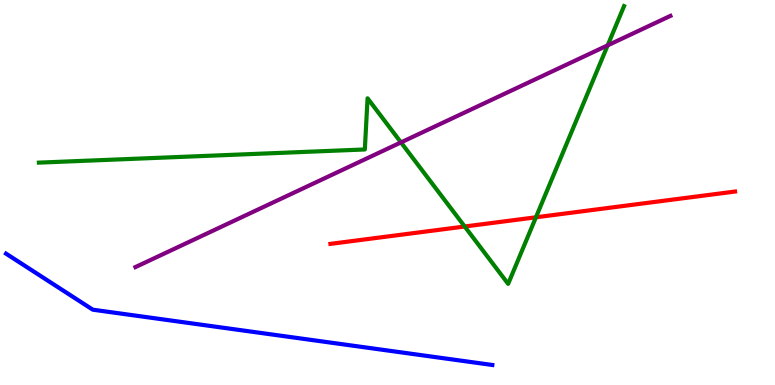[{'lines': ['blue', 'red'], 'intersections': []}, {'lines': ['green', 'red'], 'intersections': [{'x': 6.0, 'y': 4.12}, {'x': 6.92, 'y': 4.36}]}, {'lines': ['purple', 'red'], 'intersections': []}, {'lines': ['blue', 'green'], 'intersections': []}, {'lines': ['blue', 'purple'], 'intersections': []}, {'lines': ['green', 'purple'], 'intersections': [{'x': 5.17, 'y': 6.3}, {'x': 7.84, 'y': 8.82}]}]